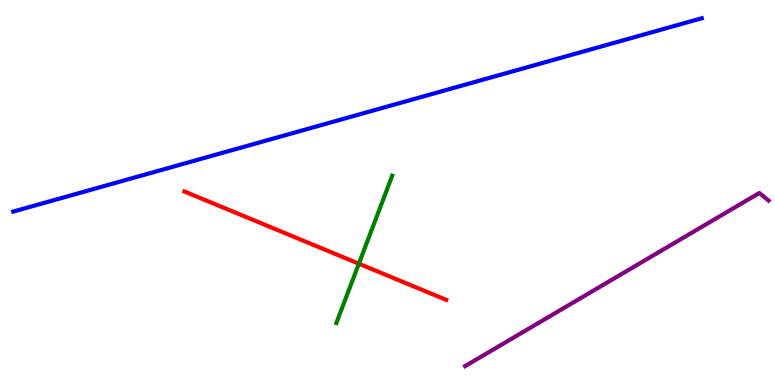[{'lines': ['blue', 'red'], 'intersections': []}, {'lines': ['green', 'red'], 'intersections': [{'x': 4.63, 'y': 3.15}]}, {'lines': ['purple', 'red'], 'intersections': []}, {'lines': ['blue', 'green'], 'intersections': []}, {'lines': ['blue', 'purple'], 'intersections': []}, {'lines': ['green', 'purple'], 'intersections': []}]